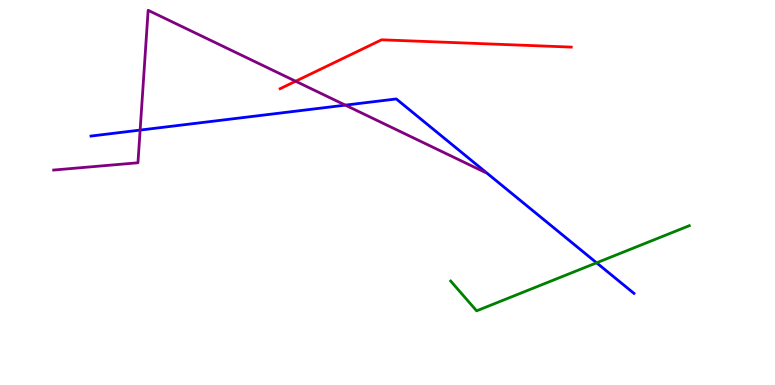[{'lines': ['blue', 'red'], 'intersections': []}, {'lines': ['green', 'red'], 'intersections': []}, {'lines': ['purple', 'red'], 'intersections': [{'x': 3.81, 'y': 7.89}]}, {'lines': ['blue', 'green'], 'intersections': [{'x': 7.7, 'y': 3.17}]}, {'lines': ['blue', 'purple'], 'intersections': [{'x': 1.81, 'y': 6.62}, {'x': 4.46, 'y': 7.27}]}, {'lines': ['green', 'purple'], 'intersections': []}]